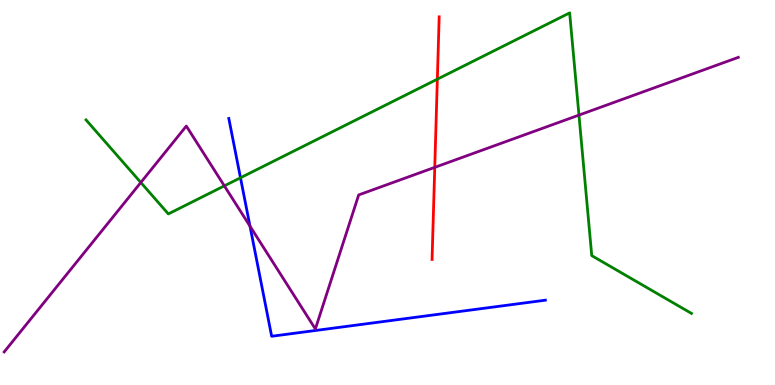[{'lines': ['blue', 'red'], 'intersections': []}, {'lines': ['green', 'red'], 'intersections': [{'x': 5.64, 'y': 7.94}]}, {'lines': ['purple', 'red'], 'intersections': [{'x': 5.61, 'y': 5.65}]}, {'lines': ['blue', 'green'], 'intersections': [{'x': 3.1, 'y': 5.38}]}, {'lines': ['blue', 'purple'], 'intersections': [{'x': 3.23, 'y': 4.12}]}, {'lines': ['green', 'purple'], 'intersections': [{'x': 1.82, 'y': 5.26}, {'x': 2.89, 'y': 5.17}, {'x': 7.47, 'y': 7.01}]}]